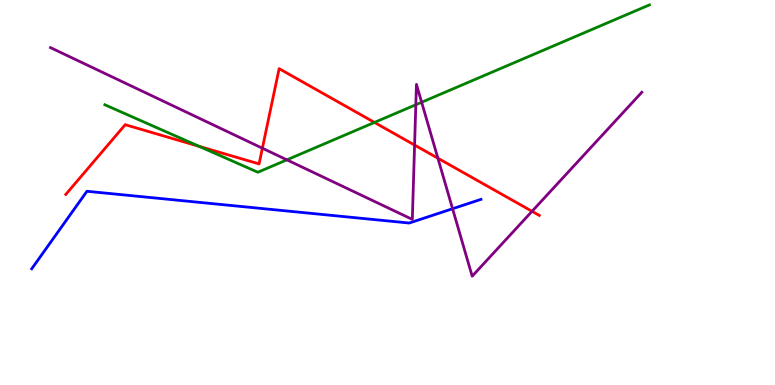[{'lines': ['blue', 'red'], 'intersections': []}, {'lines': ['green', 'red'], 'intersections': [{'x': 2.57, 'y': 6.2}, {'x': 4.83, 'y': 6.82}]}, {'lines': ['purple', 'red'], 'intersections': [{'x': 3.39, 'y': 6.15}, {'x': 5.35, 'y': 6.23}, {'x': 5.65, 'y': 5.89}, {'x': 6.86, 'y': 4.51}]}, {'lines': ['blue', 'green'], 'intersections': []}, {'lines': ['blue', 'purple'], 'intersections': [{'x': 5.84, 'y': 4.58}]}, {'lines': ['green', 'purple'], 'intersections': [{'x': 3.7, 'y': 5.85}, {'x': 5.37, 'y': 7.28}, {'x': 5.44, 'y': 7.34}]}]